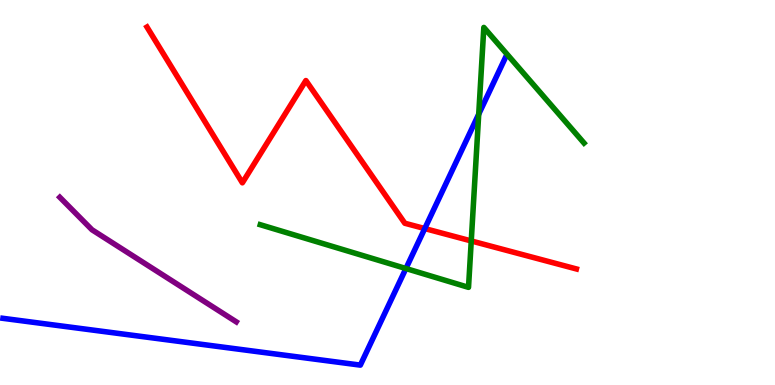[{'lines': ['blue', 'red'], 'intersections': [{'x': 5.48, 'y': 4.06}]}, {'lines': ['green', 'red'], 'intersections': [{'x': 6.08, 'y': 3.74}]}, {'lines': ['purple', 'red'], 'intersections': []}, {'lines': ['blue', 'green'], 'intersections': [{'x': 5.24, 'y': 3.03}, {'x': 6.18, 'y': 7.03}]}, {'lines': ['blue', 'purple'], 'intersections': []}, {'lines': ['green', 'purple'], 'intersections': []}]